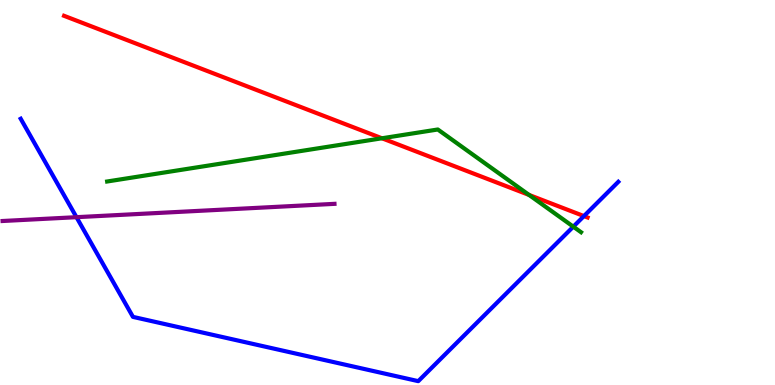[{'lines': ['blue', 'red'], 'intersections': [{'x': 7.53, 'y': 4.39}]}, {'lines': ['green', 'red'], 'intersections': [{'x': 4.93, 'y': 6.41}, {'x': 6.83, 'y': 4.94}]}, {'lines': ['purple', 'red'], 'intersections': []}, {'lines': ['blue', 'green'], 'intersections': [{'x': 7.4, 'y': 4.11}]}, {'lines': ['blue', 'purple'], 'intersections': [{'x': 0.987, 'y': 4.36}]}, {'lines': ['green', 'purple'], 'intersections': []}]